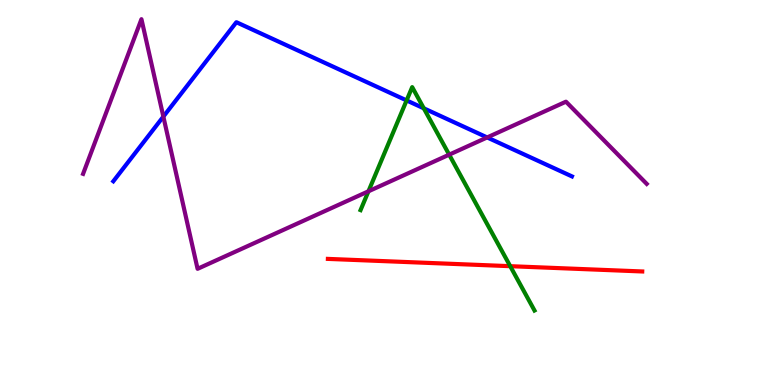[{'lines': ['blue', 'red'], 'intersections': []}, {'lines': ['green', 'red'], 'intersections': [{'x': 6.58, 'y': 3.09}]}, {'lines': ['purple', 'red'], 'intersections': []}, {'lines': ['blue', 'green'], 'intersections': [{'x': 5.25, 'y': 7.39}, {'x': 5.47, 'y': 7.19}]}, {'lines': ['blue', 'purple'], 'intersections': [{'x': 2.11, 'y': 6.97}, {'x': 6.29, 'y': 6.43}]}, {'lines': ['green', 'purple'], 'intersections': [{'x': 4.75, 'y': 5.03}, {'x': 5.8, 'y': 5.98}]}]